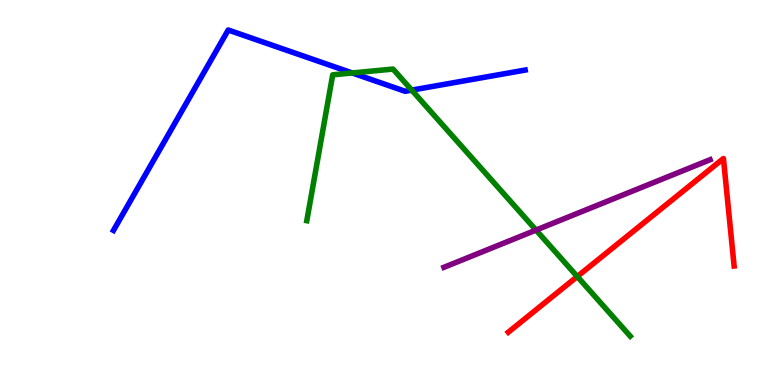[{'lines': ['blue', 'red'], 'intersections': []}, {'lines': ['green', 'red'], 'intersections': [{'x': 7.45, 'y': 2.82}]}, {'lines': ['purple', 'red'], 'intersections': []}, {'lines': ['blue', 'green'], 'intersections': [{'x': 4.55, 'y': 8.1}, {'x': 5.31, 'y': 7.66}]}, {'lines': ['blue', 'purple'], 'intersections': []}, {'lines': ['green', 'purple'], 'intersections': [{'x': 6.92, 'y': 4.02}]}]